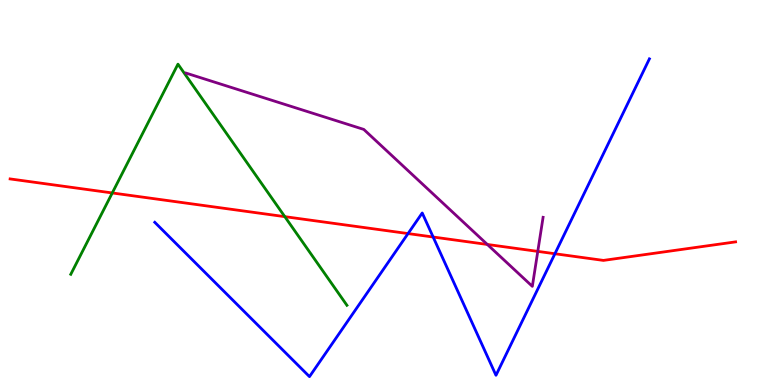[{'lines': ['blue', 'red'], 'intersections': [{'x': 5.27, 'y': 3.93}, {'x': 5.59, 'y': 3.84}, {'x': 7.16, 'y': 3.41}]}, {'lines': ['green', 'red'], 'intersections': [{'x': 1.45, 'y': 4.99}, {'x': 3.68, 'y': 4.37}]}, {'lines': ['purple', 'red'], 'intersections': [{'x': 6.29, 'y': 3.65}, {'x': 6.94, 'y': 3.47}]}, {'lines': ['blue', 'green'], 'intersections': []}, {'lines': ['blue', 'purple'], 'intersections': []}, {'lines': ['green', 'purple'], 'intersections': []}]